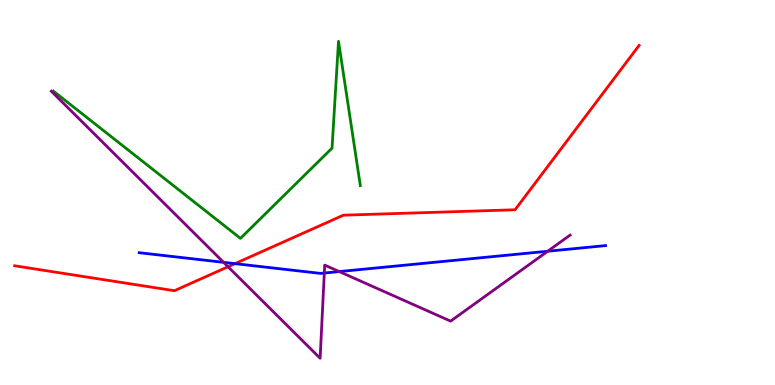[{'lines': ['blue', 'red'], 'intersections': [{'x': 3.03, 'y': 3.15}]}, {'lines': ['green', 'red'], 'intersections': []}, {'lines': ['purple', 'red'], 'intersections': [{'x': 2.94, 'y': 3.07}]}, {'lines': ['blue', 'green'], 'intersections': []}, {'lines': ['blue', 'purple'], 'intersections': [{'x': 2.88, 'y': 3.19}, {'x': 4.18, 'y': 2.91}, {'x': 4.38, 'y': 2.95}, {'x': 7.07, 'y': 3.47}]}, {'lines': ['green', 'purple'], 'intersections': []}]